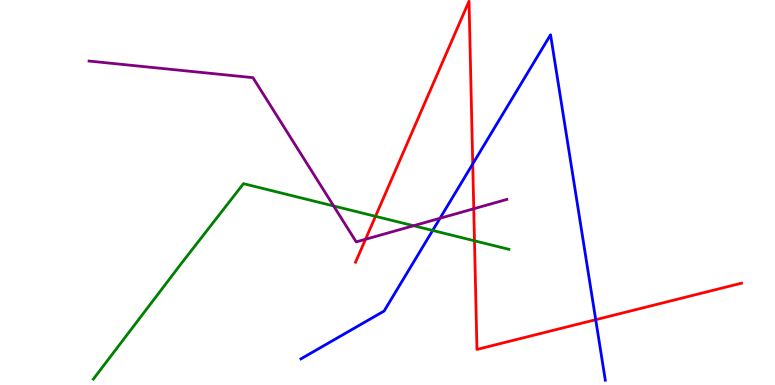[{'lines': ['blue', 'red'], 'intersections': [{'x': 6.1, 'y': 5.74}, {'x': 7.69, 'y': 1.7}]}, {'lines': ['green', 'red'], 'intersections': [{'x': 4.85, 'y': 4.38}, {'x': 6.12, 'y': 3.75}]}, {'lines': ['purple', 'red'], 'intersections': [{'x': 4.72, 'y': 3.78}, {'x': 6.11, 'y': 4.58}]}, {'lines': ['blue', 'green'], 'intersections': [{'x': 5.58, 'y': 4.01}]}, {'lines': ['blue', 'purple'], 'intersections': [{'x': 5.68, 'y': 4.33}]}, {'lines': ['green', 'purple'], 'intersections': [{'x': 4.3, 'y': 4.65}, {'x': 5.34, 'y': 4.14}]}]